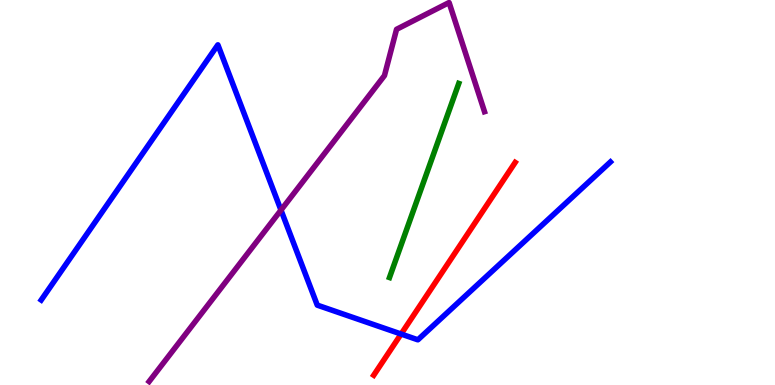[{'lines': ['blue', 'red'], 'intersections': [{'x': 5.18, 'y': 1.32}]}, {'lines': ['green', 'red'], 'intersections': []}, {'lines': ['purple', 'red'], 'intersections': []}, {'lines': ['blue', 'green'], 'intersections': []}, {'lines': ['blue', 'purple'], 'intersections': [{'x': 3.63, 'y': 4.54}]}, {'lines': ['green', 'purple'], 'intersections': []}]